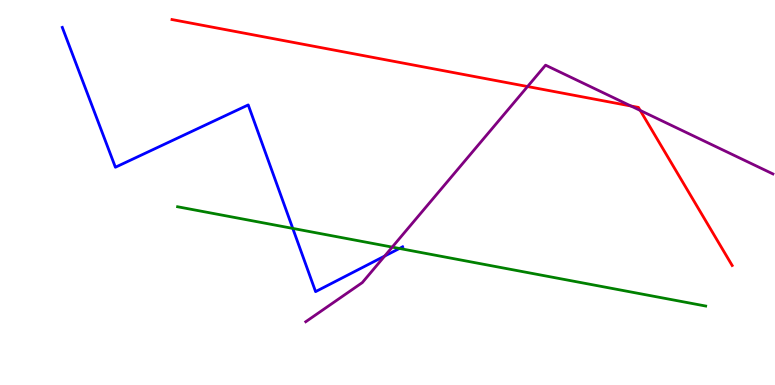[{'lines': ['blue', 'red'], 'intersections': []}, {'lines': ['green', 'red'], 'intersections': []}, {'lines': ['purple', 'red'], 'intersections': [{'x': 6.81, 'y': 7.75}, {'x': 8.14, 'y': 7.25}, {'x': 8.26, 'y': 7.13}]}, {'lines': ['blue', 'green'], 'intersections': [{'x': 3.78, 'y': 4.07}, {'x': 5.15, 'y': 3.55}]}, {'lines': ['blue', 'purple'], 'intersections': [{'x': 4.96, 'y': 3.35}]}, {'lines': ['green', 'purple'], 'intersections': [{'x': 5.06, 'y': 3.58}]}]